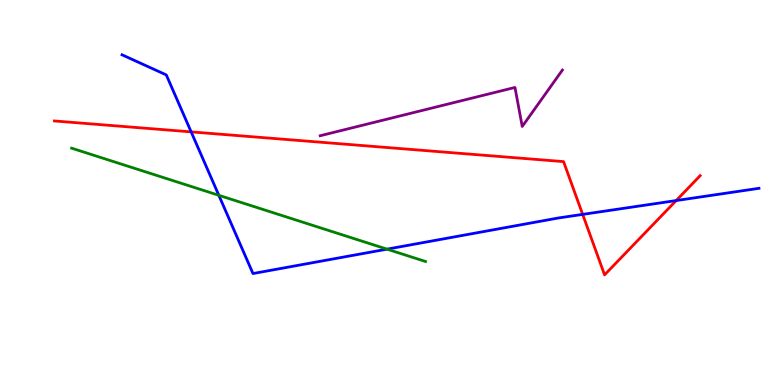[{'lines': ['blue', 'red'], 'intersections': [{'x': 2.47, 'y': 6.57}, {'x': 7.52, 'y': 4.43}, {'x': 8.72, 'y': 4.79}]}, {'lines': ['green', 'red'], 'intersections': []}, {'lines': ['purple', 'red'], 'intersections': []}, {'lines': ['blue', 'green'], 'intersections': [{'x': 2.82, 'y': 4.93}, {'x': 4.99, 'y': 3.53}]}, {'lines': ['blue', 'purple'], 'intersections': []}, {'lines': ['green', 'purple'], 'intersections': []}]